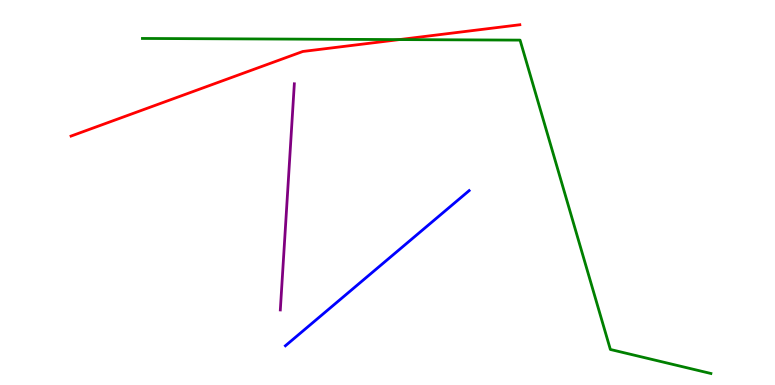[{'lines': ['blue', 'red'], 'intersections': []}, {'lines': ['green', 'red'], 'intersections': [{'x': 5.15, 'y': 8.97}]}, {'lines': ['purple', 'red'], 'intersections': []}, {'lines': ['blue', 'green'], 'intersections': []}, {'lines': ['blue', 'purple'], 'intersections': []}, {'lines': ['green', 'purple'], 'intersections': []}]